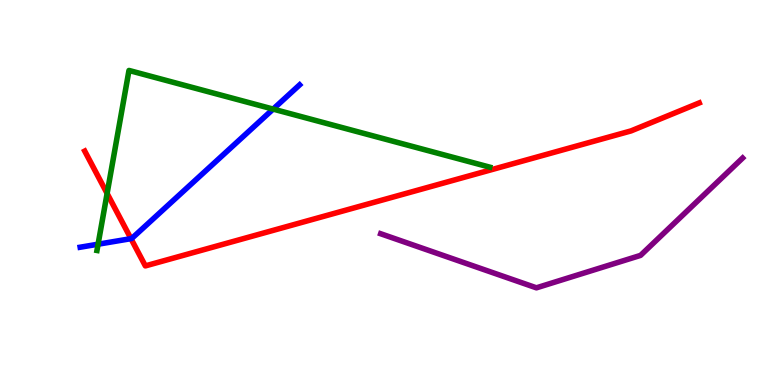[{'lines': ['blue', 'red'], 'intersections': [{'x': 1.69, 'y': 3.8}]}, {'lines': ['green', 'red'], 'intersections': [{'x': 1.38, 'y': 4.98}]}, {'lines': ['purple', 'red'], 'intersections': []}, {'lines': ['blue', 'green'], 'intersections': [{'x': 1.27, 'y': 3.66}, {'x': 3.52, 'y': 7.17}]}, {'lines': ['blue', 'purple'], 'intersections': []}, {'lines': ['green', 'purple'], 'intersections': []}]